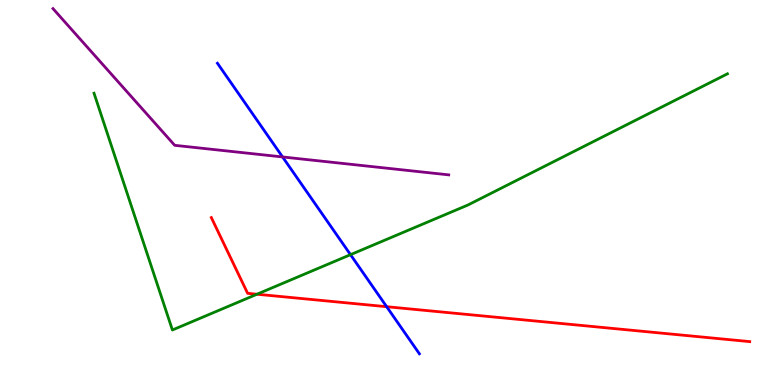[{'lines': ['blue', 'red'], 'intersections': [{'x': 4.99, 'y': 2.03}]}, {'lines': ['green', 'red'], 'intersections': [{'x': 3.32, 'y': 2.36}]}, {'lines': ['purple', 'red'], 'intersections': []}, {'lines': ['blue', 'green'], 'intersections': [{'x': 4.52, 'y': 3.39}]}, {'lines': ['blue', 'purple'], 'intersections': [{'x': 3.65, 'y': 5.92}]}, {'lines': ['green', 'purple'], 'intersections': []}]